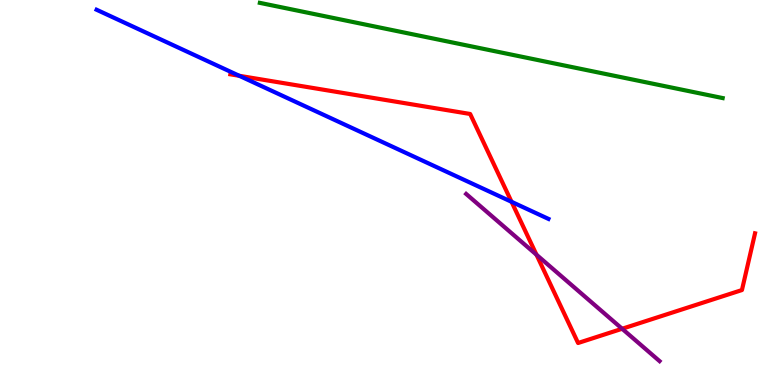[{'lines': ['blue', 'red'], 'intersections': [{'x': 3.09, 'y': 8.03}, {'x': 6.6, 'y': 4.76}]}, {'lines': ['green', 'red'], 'intersections': []}, {'lines': ['purple', 'red'], 'intersections': [{'x': 6.92, 'y': 3.38}, {'x': 8.03, 'y': 1.46}]}, {'lines': ['blue', 'green'], 'intersections': []}, {'lines': ['blue', 'purple'], 'intersections': []}, {'lines': ['green', 'purple'], 'intersections': []}]